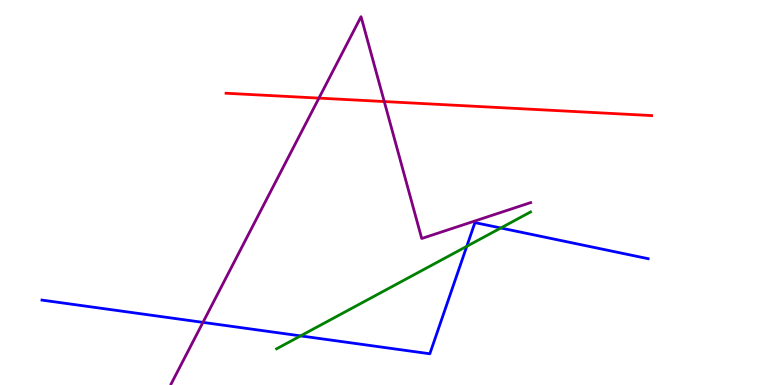[{'lines': ['blue', 'red'], 'intersections': []}, {'lines': ['green', 'red'], 'intersections': []}, {'lines': ['purple', 'red'], 'intersections': [{'x': 4.12, 'y': 7.45}, {'x': 4.96, 'y': 7.36}]}, {'lines': ['blue', 'green'], 'intersections': [{'x': 3.88, 'y': 1.28}, {'x': 6.02, 'y': 3.6}, {'x': 6.46, 'y': 4.08}]}, {'lines': ['blue', 'purple'], 'intersections': [{'x': 2.62, 'y': 1.63}]}, {'lines': ['green', 'purple'], 'intersections': []}]